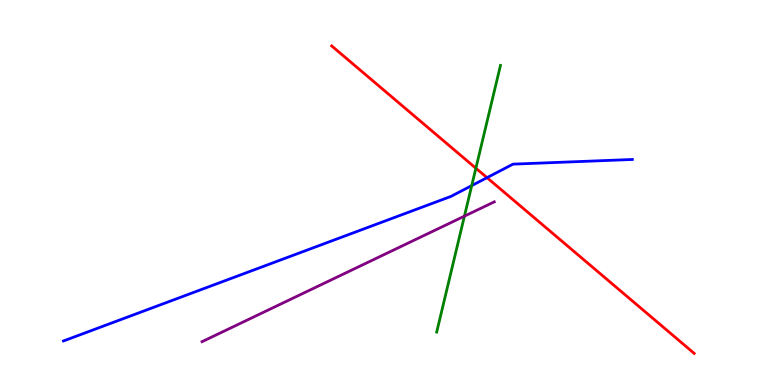[{'lines': ['blue', 'red'], 'intersections': [{'x': 6.28, 'y': 5.39}]}, {'lines': ['green', 'red'], 'intersections': [{'x': 6.14, 'y': 5.63}]}, {'lines': ['purple', 'red'], 'intersections': []}, {'lines': ['blue', 'green'], 'intersections': [{'x': 6.09, 'y': 5.18}]}, {'lines': ['blue', 'purple'], 'intersections': []}, {'lines': ['green', 'purple'], 'intersections': [{'x': 5.99, 'y': 4.39}]}]